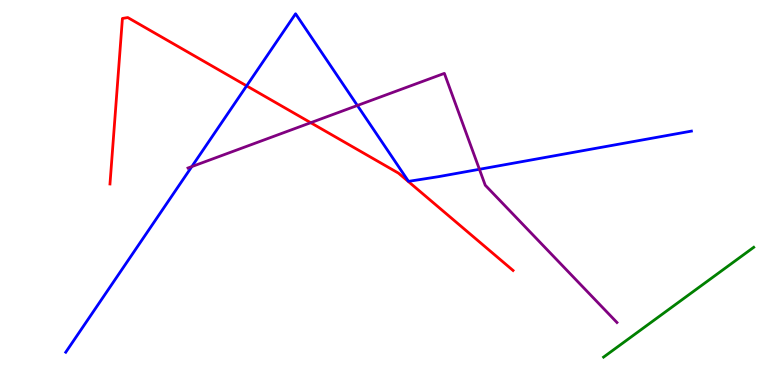[{'lines': ['blue', 'red'], 'intersections': [{'x': 3.18, 'y': 7.77}]}, {'lines': ['green', 'red'], 'intersections': []}, {'lines': ['purple', 'red'], 'intersections': [{'x': 4.01, 'y': 6.81}]}, {'lines': ['blue', 'green'], 'intersections': []}, {'lines': ['blue', 'purple'], 'intersections': [{'x': 2.47, 'y': 5.67}, {'x': 4.61, 'y': 7.26}, {'x': 6.19, 'y': 5.6}]}, {'lines': ['green', 'purple'], 'intersections': []}]